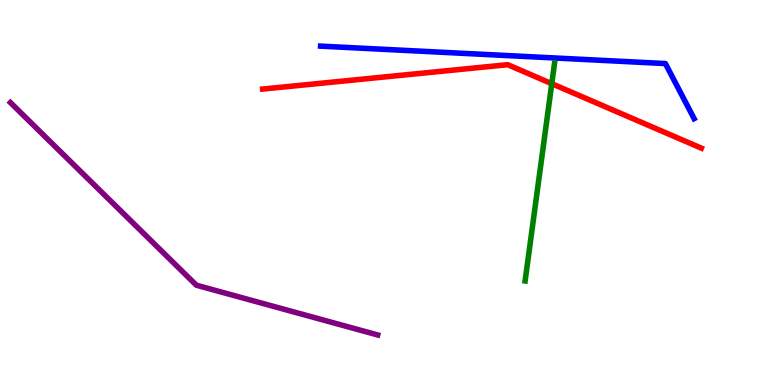[{'lines': ['blue', 'red'], 'intersections': []}, {'lines': ['green', 'red'], 'intersections': [{'x': 7.12, 'y': 7.83}]}, {'lines': ['purple', 'red'], 'intersections': []}, {'lines': ['blue', 'green'], 'intersections': []}, {'lines': ['blue', 'purple'], 'intersections': []}, {'lines': ['green', 'purple'], 'intersections': []}]